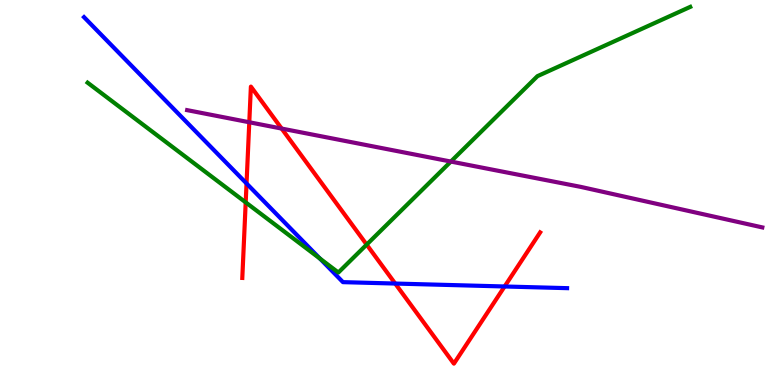[{'lines': ['blue', 'red'], 'intersections': [{'x': 3.18, 'y': 5.23}, {'x': 5.1, 'y': 2.64}, {'x': 6.51, 'y': 2.56}]}, {'lines': ['green', 'red'], 'intersections': [{'x': 3.17, 'y': 4.74}, {'x': 4.73, 'y': 3.65}]}, {'lines': ['purple', 'red'], 'intersections': [{'x': 3.22, 'y': 6.82}, {'x': 3.63, 'y': 6.66}]}, {'lines': ['blue', 'green'], 'intersections': [{'x': 4.13, 'y': 3.28}]}, {'lines': ['blue', 'purple'], 'intersections': []}, {'lines': ['green', 'purple'], 'intersections': [{'x': 5.82, 'y': 5.8}]}]